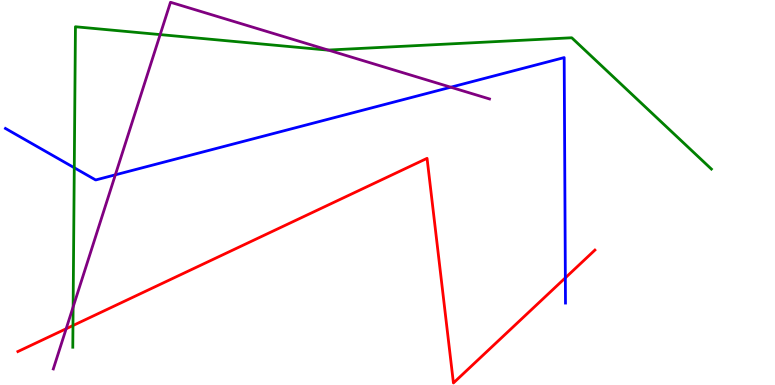[{'lines': ['blue', 'red'], 'intersections': [{'x': 7.29, 'y': 2.78}]}, {'lines': ['green', 'red'], 'intersections': [{'x': 0.942, 'y': 1.54}]}, {'lines': ['purple', 'red'], 'intersections': [{'x': 0.854, 'y': 1.46}]}, {'lines': ['blue', 'green'], 'intersections': [{'x': 0.958, 'y': 5.64}]}, {'lines': ['blue', 'purple'], 'intersections': [{'x': 1.49, 'y': 5.46}, {'x': 5.82, 'y': 7.73}]}, {'lines': ['green', 'purple'], 'intersections': [{'x': 0.944, 'y': 2.03}, {'x': 2.07, 'y': 9.1}, {'x': 4.23, 'y': 8.7}]}]